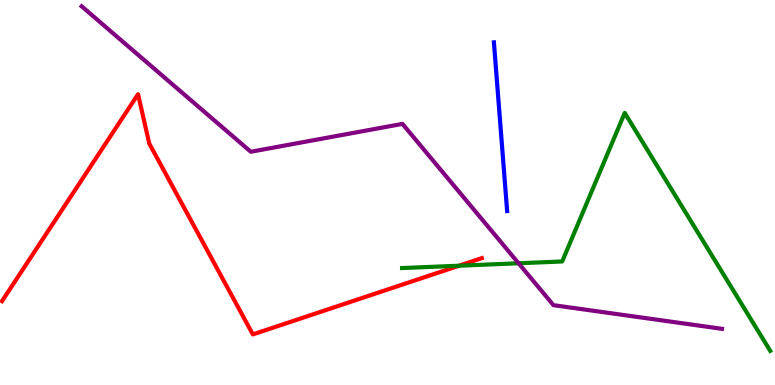[{'lines': ['blue', 'red'], 'intersections': []}, {'lines': ['green', 'red'], 'intersections': [{'x': 5.92, 'y': 3.1}]}, {'lines': ['purple', 'red'], 'intersections': []}, {'lines': ['blue', 'green'], 'intersections': []}, {'lines': ['blue', 'purple'], 'intersections': []}, {'lines': ['green', 'purple'], 'intersections': [{'x': 6.69, 'y': 3.16}]}]